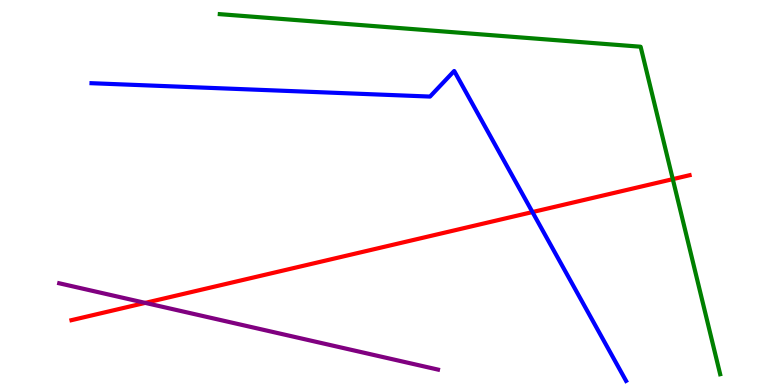[{'lines': ['blue', 'red'], 'intersections': [{'x': 6.87, 'y': 4.49}]}, {'lines': ['green', 'red'], 'intersections': [{'x': 8.68, 'y': 5.35}]}, {'lines': ['purple', 'red'], 'intersections': [{'x': 1.87, 'y': 2.13}]}, {'lines': ['blue', 'green'], 'intersections': []}, {'lines': ['blue', 'purple'], 'intersections': []}, {'lines': ['green', 'purple'], 'intersections': []}]